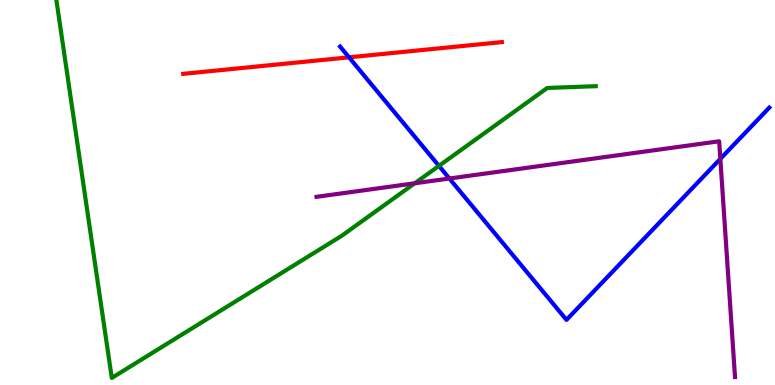[{'lines': ['blue', 'red'], 'intersections': [{'x': 4.5, 'y': 8.51}]}, {'lines': ['green', 'red'], 'intersections': []}, {'lines': ['purple', 'red'], 'intersections': []}, {'lines': ['blue', 'green'], 'intersections': [{'x': 5.66, 'y': 5.69}]}, {'lines': ['blue', 'purple'], 'intersections': [{'x': 5.8, 'y': 5.36}, {'x': 9.29, 'y': 5.87}]}, {'lines': ['green', 'purple'], 'intersections': [{'x': 5.35, 'y': 5.24}]}]